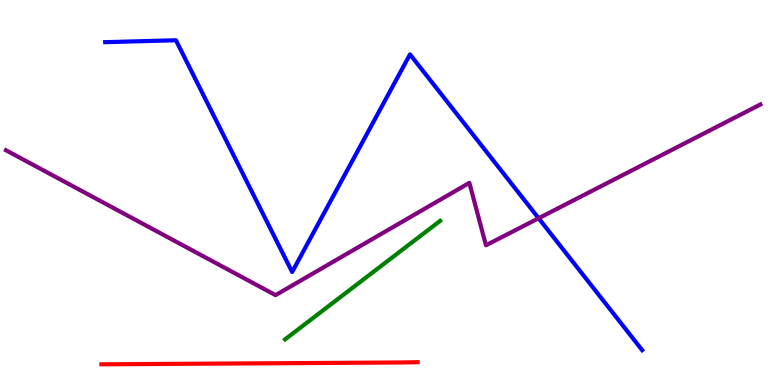[{'lines': ['blue', 'red'], 'intersections': []}, {'lines': ['green', 'red'], 'intersections': []}, {'lines': ['purple', 'red'], 'intersections': []}, {'lines': ['blue', 'green'], 'intersections': []}, {'lines': ['blue', 'purple'], 'intersections': [{'x': 6.95, 'y': 4.33}]}, {'lines': ['green', 'purple'], 'intersections': []}]